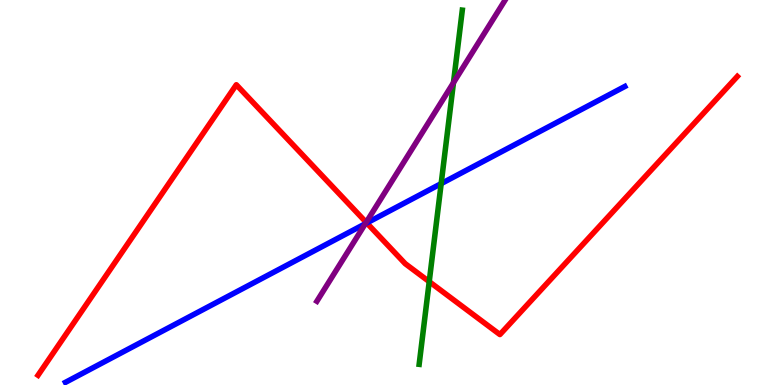[{'lines': ['blue', 'red'], 'intersections': [{'x': 4.73, 'y': 4.21}]}, {'lines': ['green', 'red'], 'intersections': [{'x': 5.54, 'y': 2.68}]}, {'lines': ['purple', 'red'], 'intersections': [{'x': 4.73, 'y': 4.22}]}, {'lines': ['blue', 'green'], 'intersections': [{'x': 5.69, 'y': 5.23}]}, {'lines': ['blue', 'purple'], 'intersections': [{'x': 4.71, 'y': 4.19}]}, {'lines': ['green', 'purple'], 'intersections': [{'x': 5.85, 'y': 7.85}]}]